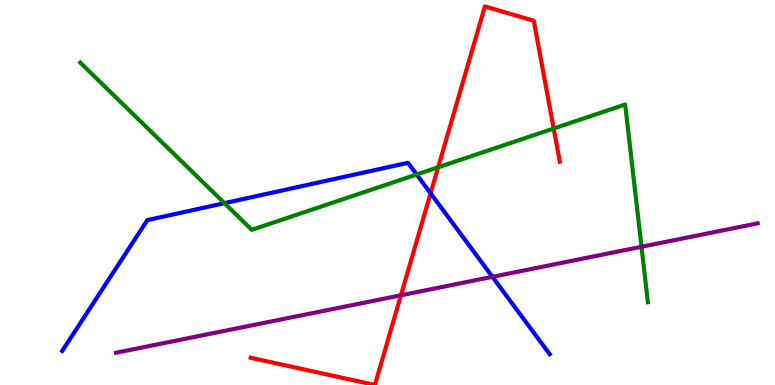[{'lines': ['blue', 'red'], 'intersections': [{'x': 5.56, 'y': 4.98}]}, {'lines': ['green', 'red'], 'intersections': [{'x': 5.65, 'y': 5.65}, {'x': 7.14, 'y': 6.66}]}, {'lines': ['purple', 'red'], 'intersections': [{'x': 5.17, 'y': 2.33}]}, {'lines': ['blue', 'green'], 'intersections': [{'x': 2.9, 'y': 4.72}, {'x': 5.38, 'y': 5.47}]}, {'lines': ['blue', 'purple'], 'intersections': [{'x': 6.35, 'y': 2.81}]}, {'lines': ['green', 'purple'], 'intersections': [{'x': 8.28, 'y': 3.59}]}]